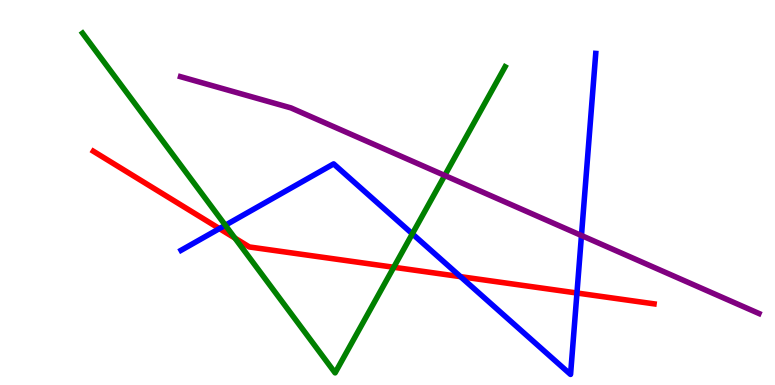[{'lines': ['blue', 'red'], 'intersections': [{'x': 2.83, 'y': 4.06}, {'x': 5.94, 'y': 2.81}, {'x': 7.44, 'y': 2.39}]}, {'lines': ['green', 'red'], 'intersections': [{'x': 3.03, 'y': 3.82}, {'x': 5.08, 'y': 3.06}]}, {'lines': ['purple', 'red'], 'intersections': []}, {'lines': ['blue', 'green'], 'intersections': [{'x': 2.91, 'y': 4.15}, {'x': 5.32, 'y': 3.93}]}, {'lines': ['blue', 'purple'], 'intersections': [{'x': 7.5, 'y': 3.88}]}, {'lines': ['green', 'purple'], 'intersections': [{'x': 5.74, 'y': 5.44}]}]